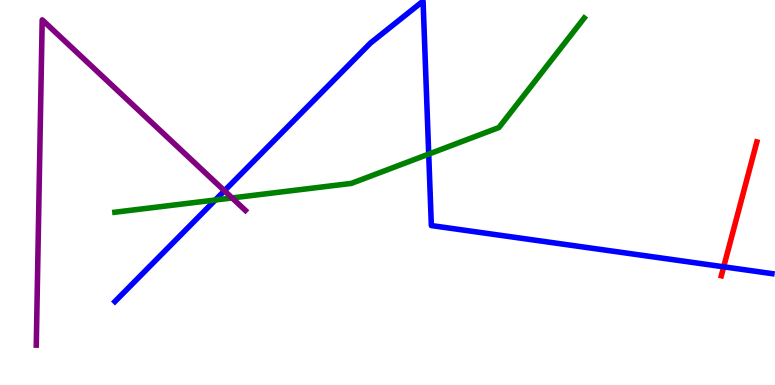[{'lines': ['blue', 'red'], 'intersections': [{'x': 9.34, 'y': 3.07}]}, {'lines': ['green', 'red'], 'intersections': []}, {'lines': ['purple', 'red'], 'intersections': []}, {'lines': ['blue', 'green'], 'intersections': [{'x': 2.78, 'y': 4.81}, {'x': 5.53, 'y': 6.0}]}, {'lines': ['blue', 'purple'], 'intersections': [{'x': 2.9, 'y': 5.05}]}, {'lines': ['green', 'purple'], 'intersections': [{'x': 2.99, 'y': 4.86}]}]